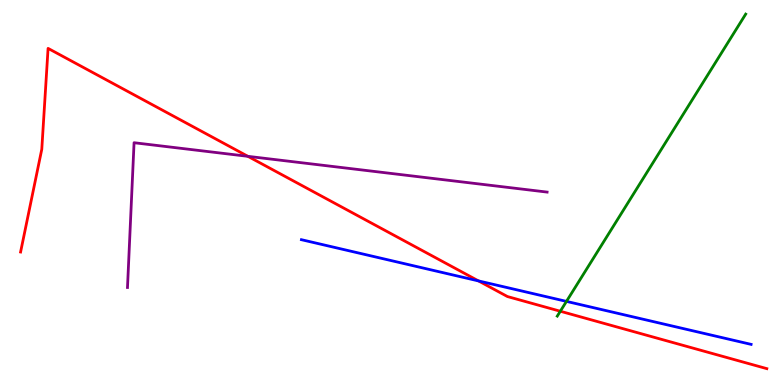[{'lines': ['blue', 'red'], 'intersections': [{'x': 6.17, 'y': 2.7}]}, {'lines': ['green', 'red'], 'intersections': [{'x': 7.23, 'y': 1.92}]}, {'lines': ['purple', 'red'], 'intersections': [{'x': 3.2, 'y': 5.94}]}, {'lines': ['blue', 'green'], 'intersections': [{'x': 7.31, 'y': 2.17}]}, {'lines': ['blue', 'purple'], 'intersections': []}, {'lines': ['green', 'purple'], 'intersections': []}]